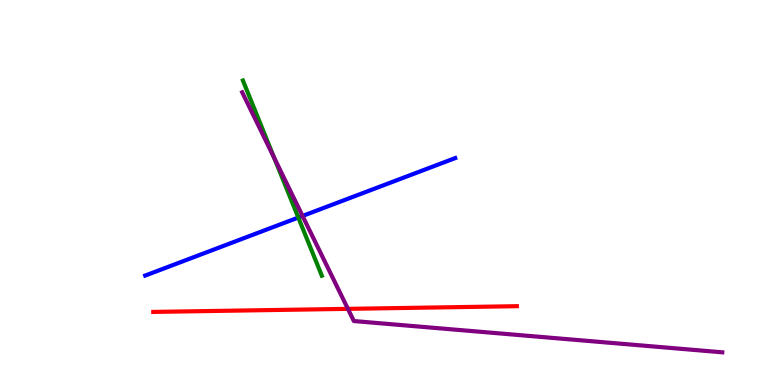[{'lines': ['blue', 'red'], 'intersections': []}, {'lines': ['green', 'red'], 'intersections': []}, {'lines': ['purple', 'red'], 'intersections': [{'x': 4.49, 'y': 1.98}]}, {'lines': ['blue', 'green'], 'intersections': [{'x': 3.85, 'y': 4.35}]}, {'lines': ['blue', 'purple'], 'intersections': [{'x': 3.9, 'y': 4.39}]}, {'lines': ['green', 'purple'], 'intersections': [{'x': 3.54, 'y': 5.9}]}]